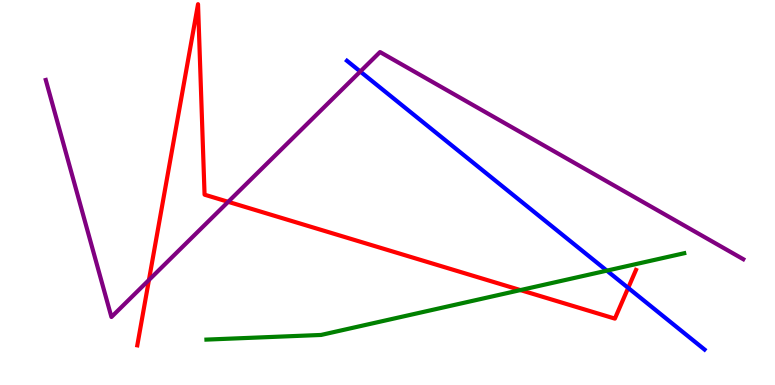[{'lines': ['blue', 'red'], 'intersections': [{'x': 8.11, 'y': 2.52}]}, {'lines': ['green', 'red'], 'intersections': [{'x': 6.72, 'y': 2.47}]}, {'lines': ['purple', 'red'], 'intersections': [{'x': 1.92, 'y': 2.73}, {'x': 2.94, 'y': 4.76}]}, {'lines': ['blue', 'green'], 'intersections': [{'x': 7.83, 'y': 2.97}]}, {'lines': ['blue', 'purple'], 'intersections': [{'x': 4.65, 'y': 8.14}]}, {'lines': ['green', 'purple'], 'intersections': []}]